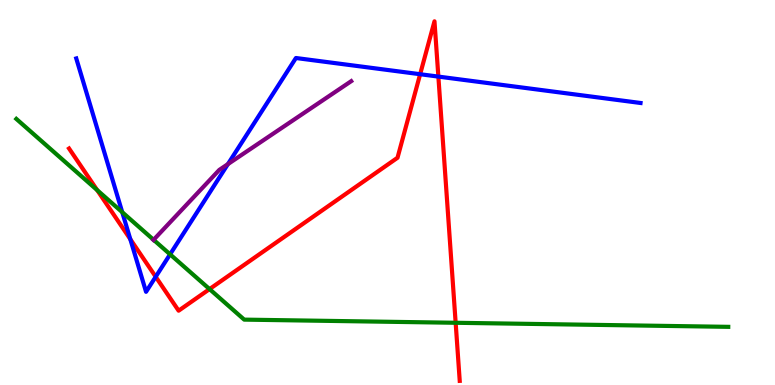[{'lines': ['blue', 'red'], 'intersections': [{'x': 1.68, 'y': 3.79}, {'x': 2.01, 'y': 2.81}, {'x': 5.42, 'y': 8.07}, {'x': 5.66, 'y': 8.01}]}, {'lines': ['green', 'red'], 'intersections': [{'x': 1.25, 'y': 5.06}, {'x': 2.7, 'y': 2.49}, {'x': 5.88, 'y': 1.62}]}, {'lines': ['purple', 'red'], 'intersections': []}, {'lines': ['blue', 'green'], 'intersections': [{'x': 1.58, 'y': 4.49}, {'x': 2.19, 'y': 3.39}]}, {'lines': ['blue', 'purple'], 'intersections': [{'x': 2.94, 'y': 5.74}]}, {'lines': ['green', 'purple'], 'intersections': [{'x': 1.98, 'y': 3.77}]}]